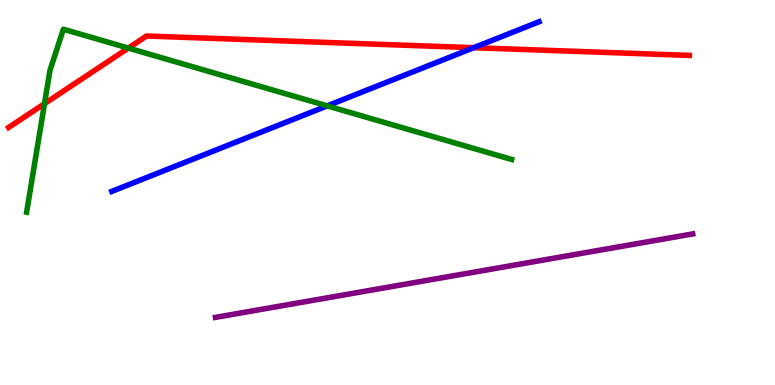[{'lines': ['blue', 'red'], 'intersections': [{'x': 6.11, 'y': 8.76}]}, {'lines': ['green', 'red'], 'intersections': [{'x': 0.574, 'y': 7.31}, {'x': 1.66, 'y': 8.75}]}, {'lines': ['purple', 'red'], 'intersections': []}, {'lines': ['blue', 'green'], 'intersections': [{'x': 4.22, 'y': 7.25}]}, {'lines': ['blue', 'purple'], 'intersections': []}, {'lines': ['green', 'purple'], 'intersections': []}]